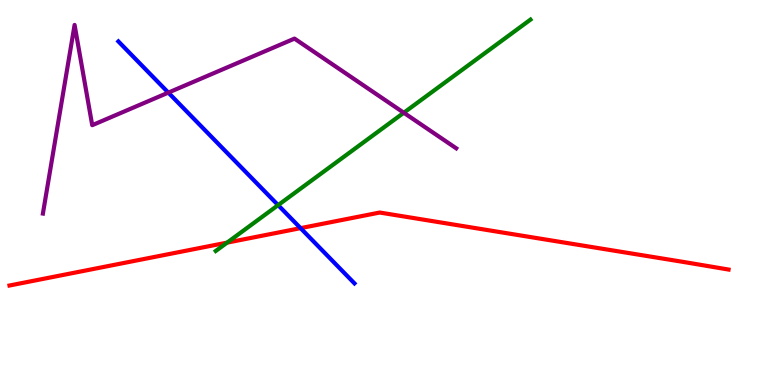[{'lines': ['blue', 'red'], 'intersections': [{'x': 3.88, 'y': 4.07}]}, {'lines': ['green', 'red'], 'intersections': [{'x': 2.93, 'y': 3.7}]}, {'lines': ['purple', 'red'], 'intersections': []}, {'lines': ['blue', 'green'], 'intersections': [{'x': 3.59, 'y': 4.67}]}, {'lines': ['blue', 'purple'], 'intersections': [{'x': 2.17, 'y': 7.59}]}, {'lines': ['green', 'purple'], 'intersections': [{'x': 5.21, 'y': 7.07}]}]